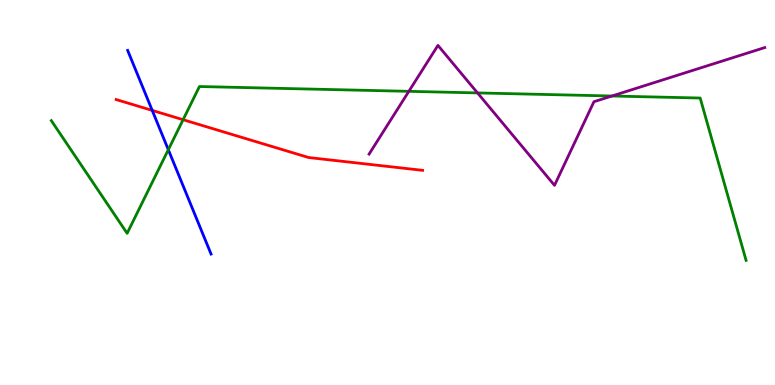[{'lines': ['blue', 'red'], 'intersections': [{'x': 1.96, 'y': 7.13}]}, {'lines': ['green', 'red'], 'intersections': [{'x': 2.36, 'y': 6.89}]}, {'lines': ['purple', 'red'], 'intersections': []}, {'lines': ['blue', 'green'], 'intersections': [{'x': 2.17, 'y': 6.11}]}, {'lines': ['blue', 'purple'], 'intersections': []}, {'lines': ['green', 'purple'], 'intersections': [{'x': 5.28, 'y': 7.63}, {'x': 6.16, 'y': 7.59}, {'x': 7.9, 'y': 7.51}]}]